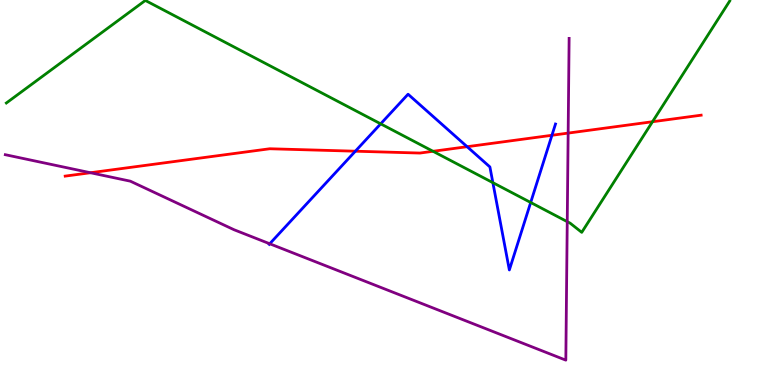[{'lines': ['blue', 'red'], 'intersections': [{'x': 4.59, 'y': 6.07}, {'x': 6.03, 'y': 6.19}, {'x': 7.12, 'y': 6.49}]}, {'lines': ['green', 'red'], 'intersections': [{'x': 5.59, 'y': 6.07}, {'x': 8.42, 'y': 6.84}]}, {'lines': ['purple', 'red'], 'intersections': [{'x': 1.17, 'y': 5.51}, {'x': 7.33, 'y': 6.54}]}, {'lines': ['blue', 'green'], 'intersections': [{'x': 4.91, 'y': 6.78}, {'x': 6.36, 'y': 5.26}, {'x': 6.85, 'y': 4.74}]}, {'lines': ['blue', 'purple'], 'intersections': [{'x': 3.48, 'y': 3.67}]}, {'lines': ['green', 'purple'], 'intersections': [{'x': 7.32, 'y': 4.24}]}]